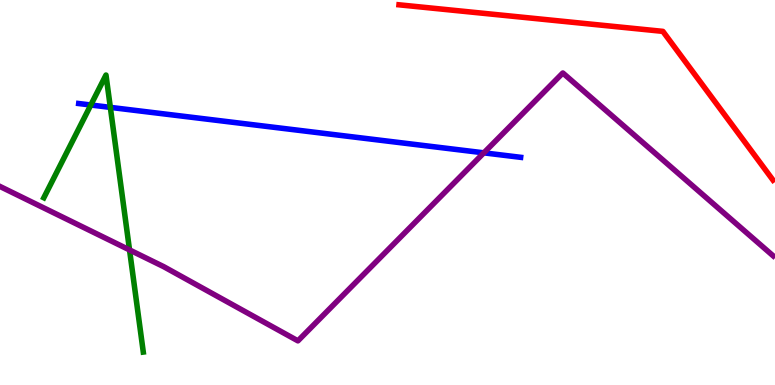[{'lines': ['blue', 'red'], 'intersections': []}, {'lines': ['green', 'red'], 'intersections': []}, {'lines': ['purple', 'red'], 'intersections': []}, {'lines': ['blue', 'green'], 'intersections': [{'x': 1.17, 'y': 7.27}, {'x': 1.42, 'y': 7.21}]}, {'lines': ['blue', 'purple'], 'intersections': [{'x': 6.24, 'y': 6.03}]}, {'lines': ['green', 'purple'], 'intersections': [{'x': 1.67, 'y': 3.51}]}]